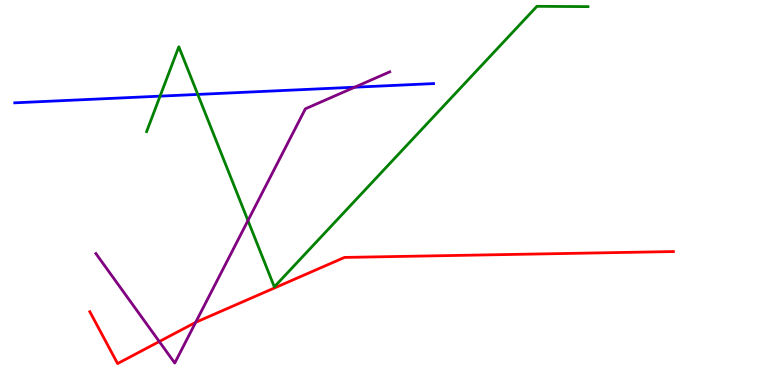[{'lines': ['blue', 'red'], 'intersections': []}, {'lines': ['green', 'red'], 'intersections': []}, {'lines': ['purple', 'red'], 'intersections': [{'x': 2.06, 'y': 1.13}, {'x': 2.52, 'y': 1.63}]}, {'lines': ['blue', 'green'], 'intersections': [{'x': 2.07, 'y': 7.5}, {'x': 2.55, 'y': 7.55}]}, {'lines': ['blue', 'purple'], 'intersections': [{'x': 4.58, 'y': 7.73}]}, {'lines': ['green', 'purple'], 'intersections': [{'x': 3.2, 'y': 4.27}]}]